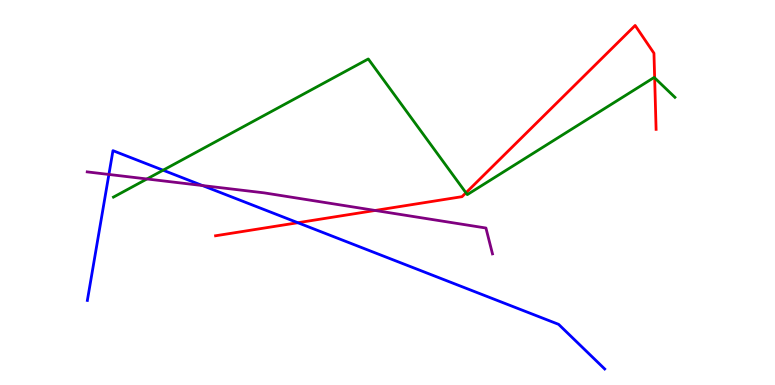[{'lines': ['blue', 'red'], 'intersections': [{'x': 3.84, 'y': 4.22}]}, {'lines': ['green', 'red'], 'intersections': [{'x': 6.01, 'y': 4.99}, {'x': 8.45, 'y': 7.98}]}, {'lines': ['purple', 'red'], 'intersections': [{'x': 4.84, 'y': 4.53}]}, {'lines': ['blue', 'green'], 'intersections': [{'x': 2.1, 'y': 5.58}]}, {'lines': ['blue', 'purple'], 'intersections': [{'x': 1.41, 'y': 5.47}, {'x': 2.61, 'y': 5.18}]}, {'lines': ['green', 'purple'], 'intersections': [{'x': 1.9, 'y': 5.35}]}]